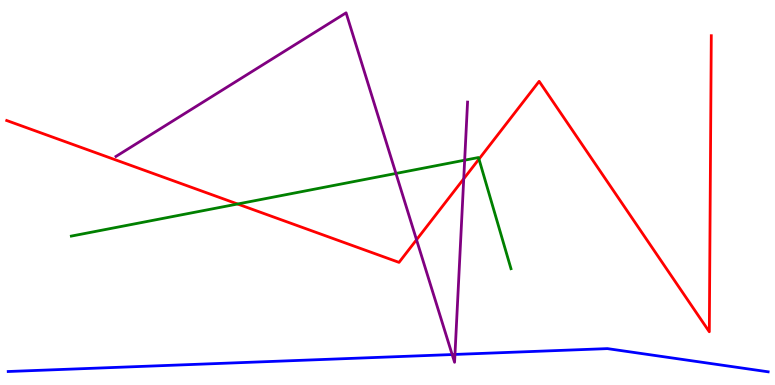[{'lines': ['blue', 'red'], 'intersections': []}, {'lines': ['green', 'red'], 'intersections': [{'x': 3.07, 'y': 4.7}, {'x': 6.18, 'y': 5.87}]}, {'lines': ['purple', 'red'], 'intersections': [{'x': 5.37, 'y': 3.77}, {'x': 5.98, 'y': 5.36}]}, {'lines': ['blue', 'green'], 'intersections': []}, {'lines': ['blue', 'purple'], 'intersections': [{'x': 5.83, 'y': 0.791}, {'x': 5.87, 'y': 0.794}]}, {'lines': ['green', 'purple'], 'intersections': [{'x': 5.11, 'y': 5.49}, {'x': 6.0, 'y': 5.84}]}]